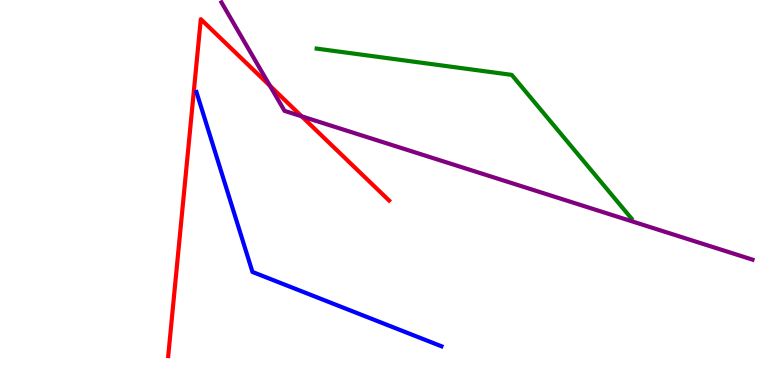[{'lines': ['blue', 'red'], 'intersections': []}, {'lines': ['green', 'red'], 'intersections': []}, {'lines': ['purple', 'red'], 'intersections': [{'x': 3.48, 'y': 7.77}, {'x': 3.89, 'y': 6.98}]}, {'lines': ['blue', 'green'], 'intersections': []}, {'lines': ['blue', 'purple'], 'intersections': []}, {'lines': ['green', 'purple'], 'intersections': []}]